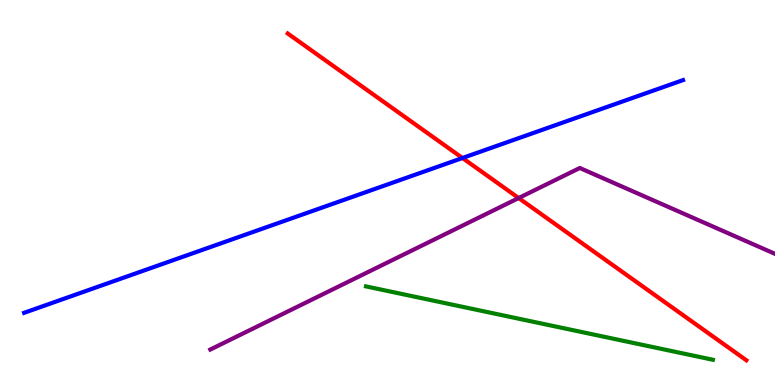[{'lines': ['blue', 'red'], 'intersections': [{'x': 5.97, 'y': 5.9}]}, {'lines': ['green', 'red'], 'intersections': []}, {'lines': ['purple', 'red'], 'intersections': [{'x': 6.69, 'y': 4.86}]}, {'lines': ['blue', 'green'], 'intersections': []}, {'lines': ['blue', 'purple'], 'intersections': []}, {'lines': ['green', 'purple'], 'intersections': []}]